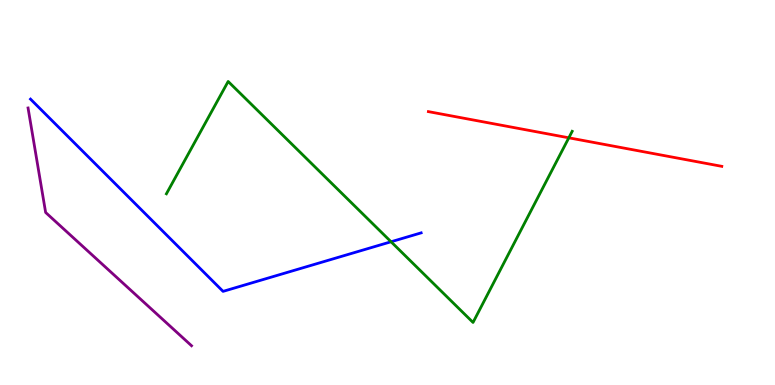[{'lines': ['blue', 'red'], 'intersections': []}, {'lines': ['green', 'red'], 'intersections': [{'x': 7.34, 'y': 6.42}]}, {'lines': ['purple', 'red'], 'intersections': []}, {'lines': ['blue', 'green'], 'intersections': [{'x': 5.05, 'y': 3.72}]}, {'lines': ['blue', 'purple'], 'intersections': []}, {'lines': ['green', 'purple'], 'intersections': []}]